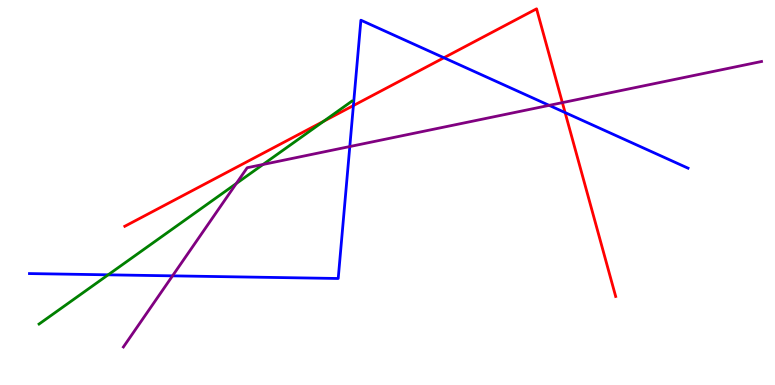[{'lines': ['blue', 'red'], 'intersections': [{'x': 4.56, 'y': 7.26}, {'x': 5.73, 'y': 8.5}, {'x': 7.29, 'y': 7.08}]}, {'lines': ['green', 'red'], 'intersections': [{'x': 4.18, 'y': 6.85}]}, {'lines': ['purple', 'red'], 'intersections': [{'x': 7.26, 'y': 7.33}]}, {'lines': ['blue', 'green'], 'intersections': [{'x': 1.4, 'y': 2.86}]}, {'lines': ['blue', 'purple'], 'intersections': [{'x': 2.23, 'y': 2.84}, {'x': 4.51, 'y': 6.19}, {'x': 7.09, 'y': 7.26}]}, {'lines': ['green', 'purple'], 'intersections': [{'x': 3.05, 'y': 5.23}, {'x': 3.39, 'y': 5.73}]}]